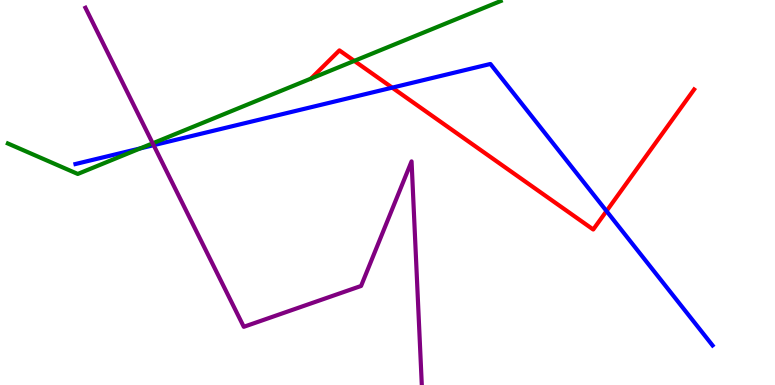[{'lines': ['blue', 'red'], 'intersections': [{'x': 5.06, 'y': 7.72}, {'x': 7.83, 'y': 4.52}]}, {'lines': ['green', 'red'], 'intersections': [{'x': 4.57, 'y': 8.42}]}, {'lines': ['purple', 'red'], 'intersections': []}, {'lines': ['blue', 'green'], 'intersections': [{'x': 1.81, 'y': 6.15}]}, {'lines': ['blue', 'purple'], 'intersections': [{'x': 1.98, 'y': 6.23}]}, {'lines': ['green', 'purple'], 'intersections': [{'x': 1.97, 'y': 6.28}]}]